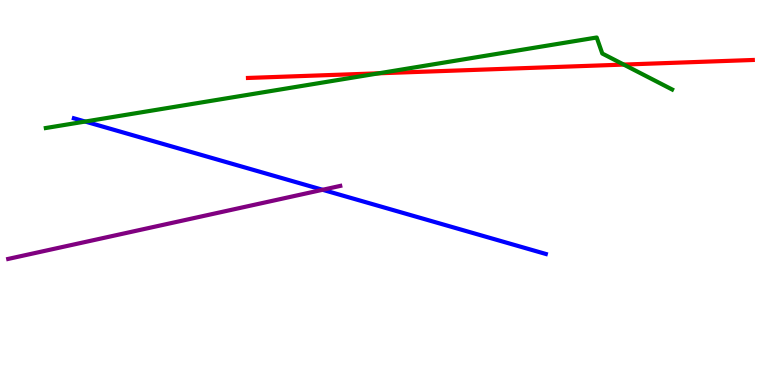[{'lines': ['blue', 'red'], 'intersections': []}, {'lines': ['green', 'red'], 'intersections': [{'x': 4.89, 'y': 8.1}, {'x': 8.05, 'y': 8.32}]}, {'lines': ['purple', 'red'], 'intersections': []}, {'lines': ['blue', 'green'], 'intersections': [{'x': 1.1, 'y': 6.84}]}, {'lines': ['blue', 'purple'], 'intersections': [{'x': 4.16, 'y': 5.07}]}, {'lines': ['green', 'purple'], 'intersections': []}]